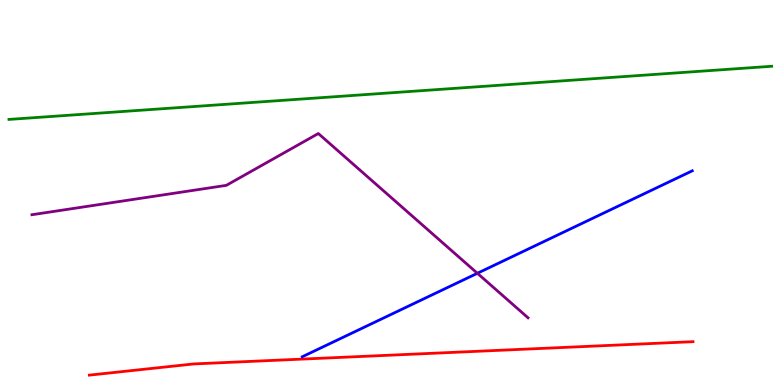[{'lines': ['blue', 'red'], 'intersections': []}, {'lines': ['green', 'red'], 'intersections': []}, {'lines': ['purple', 'red'], 'intersections': []}, {'lines': ['blue', 'green'], 'intersections': []}, {'lines': ['blue', 'purple'], 'intersections': [{'x': 6.16, 'y': 2.9}]}, {'lines': ['green', 'purple'], 'intersections': []}]